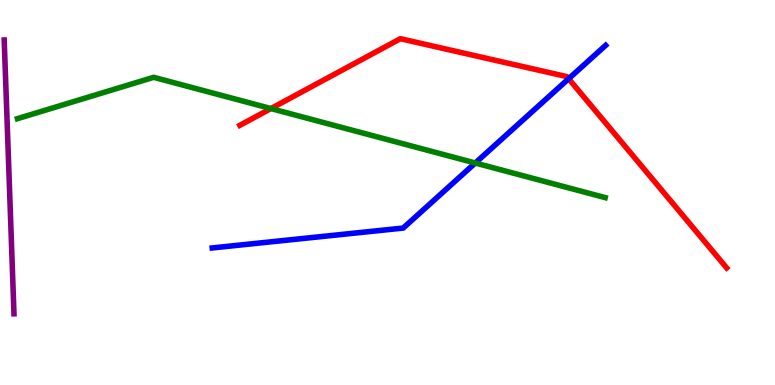[{'lines': ['blue', 'red'], 'intersections': [{'x': 7.34, 'y': 7.95}]}, {'lines': ['green', 'red'], 'intersections': [{'x': 3.5, 'y': 7.18}]}, {'lines': ['purple', 'red'], 'intersections': []}, {'lines': ['blue', 'green'], 'intersections': [{'x': 6.13, 'y': 5.77}]}, {'lines': ['blue', 'purple'], 'intersections': []}, {'lines': ['green', 'purple'], 'intersections': []}]